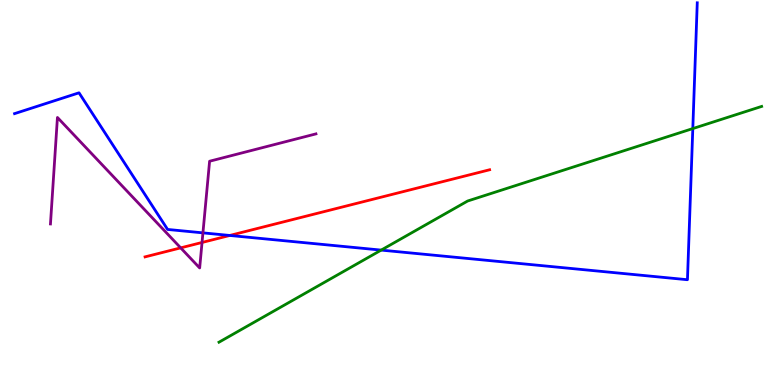[{'lines': ['blue', 'red'], 'intersections': [{'x': 2.96, 'y': 3.88}]}, {'lines': ['green', 'red'], 'intersections': []}, {'lines': ['purple', 'red'], 'intersections': [{'x': 2.33, 'y': 3.56}, {'x': 2.61, 'y': 3.7}]}, {'lines': ['blue', 'green'], 'intersections': [{'x': 4.92, 'y': 3.5}, {'x': 8.94, 'y': 6.66}]}, {'lines': ['blue', 'purple'], 'intersections': [{'x': 2.62, 'y': 3.95}]}, {'lines': ['green', 'purple'], 'intersections': []}]